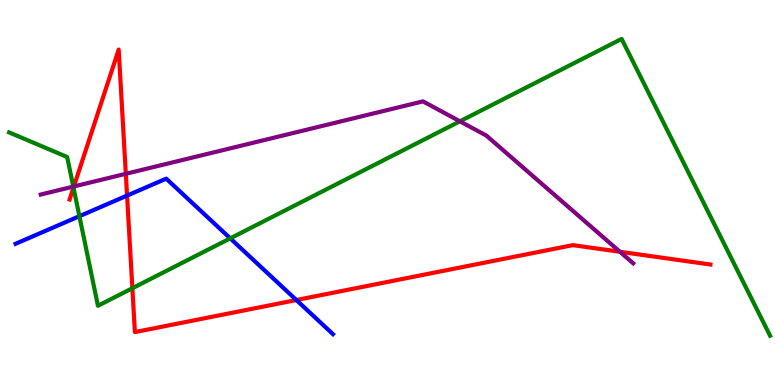[{'lines': ['blue', 'red'], 'intersections': [{'x': 1.64, 'y': 4.92}, {'x': 3.82, 'y': 2.21}]}, {'lines': ['green', 'red'], 'intersections': [{'x': 0.948, 'y': 5.13}, {'x': 1.71, 'y': 2.51}]}, {'lines': ['purple', 'red'], 'intersections': [{'x': 0.953, 'y': 5.16}, {'x': 1.62, 'y': 5.49}, {'x': 8.0, 'y': 3.46}]}, {'lines': ['blue', 'green'], 'intersections': [{'x': 1.02, 'y': 4.38}, {'x': 2.97, 'y': 3.81}]}, {'lines': ['blue', 'purple'], 'intersections': []}, {'lines': ['green', 'purple'], 'intersections': [{'x': 0.946, 'y': 5.15}, {'x': 5.93, 'y': 6.85}]}]